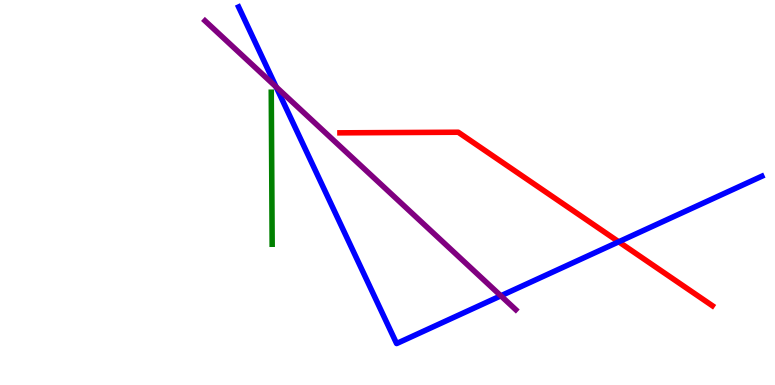[{'lines': ['blue', 'red'], 'intersections': [{'x': 7.98, 'y': 3.72}]}, {'lines': ['green', 'red'], 'intersections': []}, {'lines': ['purple', 'red'], 'intersections': []}, {'lines': ['blue', 'green'], 'intersections': []}, {'lines': ['blue', 'purple'], 'intersections': [{'x': 3.56, 'y': 7.74}, {'x': 6.46, 'y': 2.32}]}, {'lines': ['green', 'purple'], 'intersections': []}]